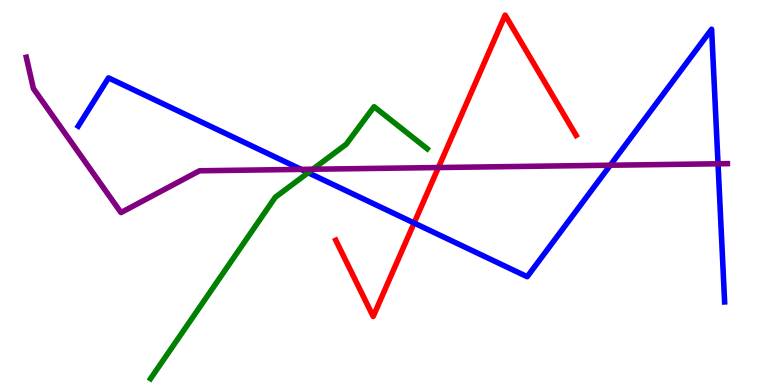[{'lines': ['blue', 'red'], 'intersections': [{'x': 5.34, 'y': 4.21}]}, {'lines': ['green', 'red'], 'intersections': []}, {'lines': ['purple', 'red'], 'intersections': [{'x': 5.66, 'y': 5.65}]}, {'lines': ['blue', 'green'], 'intersections': [{'x': 3.98, 'y': 5.51}]}, {'lines': ['blue', 'purple'], 'intersections': [{'x': 3.89, 'y': 5.6}, {'x': 7.87, 'y': 5.71}, {'x': 9.26, 'y': 5.75}]}, {'lines': ['green', 'purple'], 'intersections': [{'x': 4.04, 'y': 5.6}]}]